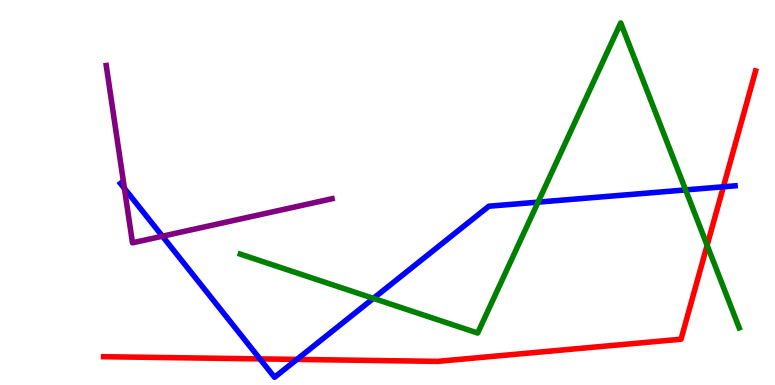[{'lines': ['blue', 'red'], 'intersections': [{'x': 3.35, 'y': 0.678}, {'x': 3.83, 'y': 0.665}, {'x': 9.33, 'y': 5.15}]}, {'lines': ['green', 'red'], 'intersections': [{'x': 9.12, 'y': 3.63}]}, {'lines': ['purple', 'red'], 'intersections': []}, {'lines': ['blue', 'green'], 'intersections': [{'x': 4.82, 'y': 2.25}, {'x': 6.94, 'y': 4.75}, {'x': 8.85, 'y': 5.07}]}, {'lines': ['blue', 'purple'], 'intersections': [{'x': 1.61, 'y': 5.11}, {'x': 2.1, 'y': 3.86}]}, {'lines': ['green', 'purple'], 'intersections': []}]